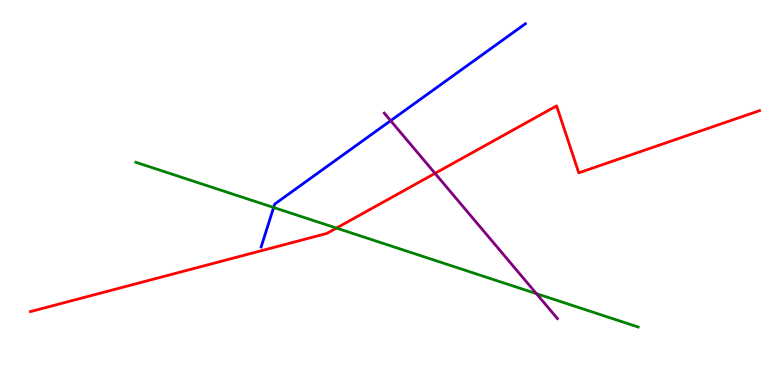[{'lines': ['blue', 'red'], 'intersections': []}, {'lines': ['green', 'red'], 'intersections': [{'x': 4.34, 'y': 4.08}]}, {'lines': ['purple', 'red'], 'intersections': [{'x': 5.61, 'y': 5.5}]}, {'lines': ['blue', 'green'], 'intersections': [{'x': 3.53, 'y': 4.61}]}, {'lines': ['blue', 'purple'], 'intersections': [{'x': 5.04, 'y': 6.87}]}, {'lines': ['green', 'purple'], 'intersections': [{'x': 6.92, 'y': 2.37}]}]